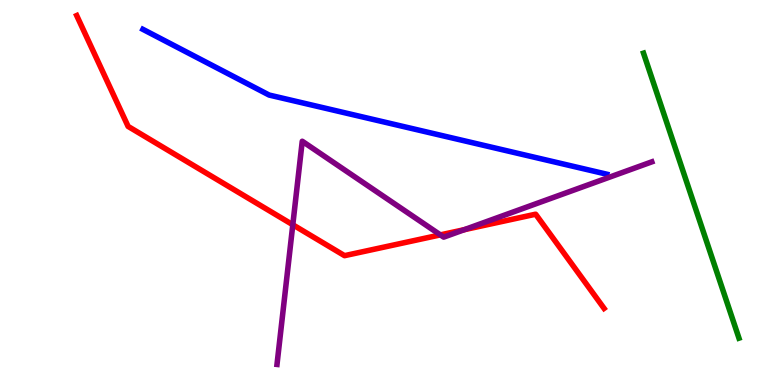[{'lines': ['blue', 'red'], 'intersections': []}, {'lines': ['green', 'red'], 'intersections': []}, {'lines': ['purple', 'red'], 'intersections': [{'x': 3.78, 'y': 4.16}, {'x': 5.68, 'y': 3.9}, {'x': 5.99, 'y': 4.03}]}, {'lines': ['blue', 'green'], 'intersections': []}, {'lines': ['blue', 'purple'], 'intersections': []}, {'lines': ['green', 'purple'], 'intersections': []}]